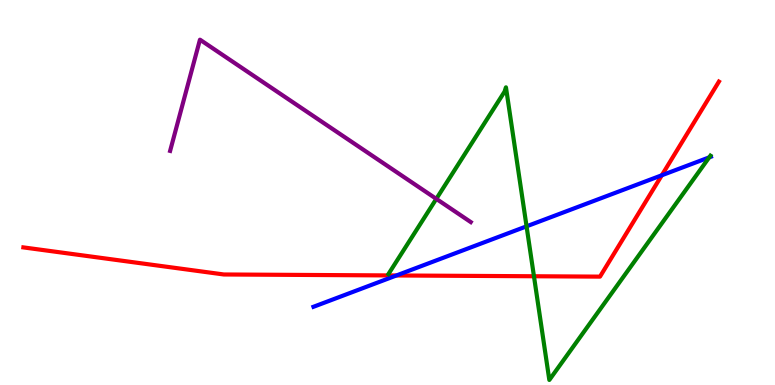[{'lines': ['blue', 'red'], 'intersections': [{'x': 5.12, 'y': 2.85}, {'x': 8.54, 'y': 5.45}]}, {'lines': ['green', 'red'], 'intersections': [{'x': 6.89, 'y': 2.82}]}, {'lines': ['purple', 'red'], 'intersections': []}, {'lines': ['blue', 'green'], 'intersections': [{'x': 6.79, 'y': 4.12}, {'x': 9.15, 'y': 5.91}]}, {'lines': ['blue', 'purple'], 'intersections': []}, {'lines': ['green', 'purple'], 'intersections': [{'x': 5.63, 'y': 4.83}]}]